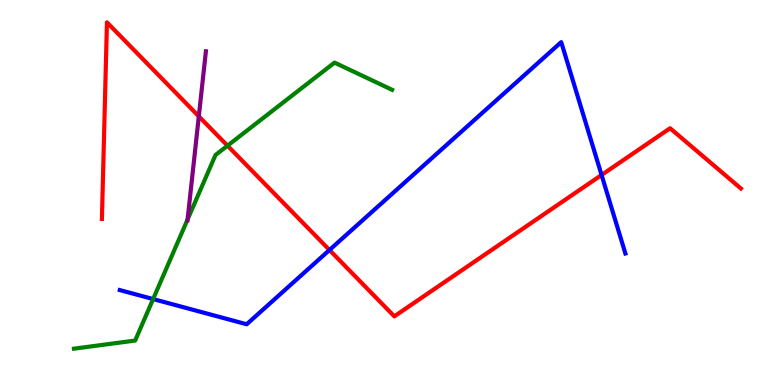[{'lines': ['blue', 'red'], 'intersections': [{'x': 4.25, 'y': 3.51}, {'x': 7.76, 'y': 5.46}]}, {'lines': ['green', 'red'], 'intersections': [{'x': 2.94, 'y': 6.22}]}, {'lines': ['purple', 'red'], 'intersections': [{'x': 2.57, 'y': 6.98}]}, {'lines': ['blue', 'green'], 'intersections': [{'x': 1.98, 'y': 2.23}]}, {'lines': ['blue', 'purple'], 'intersections': []}, {'lines': ['green', 'purple'], 'intersections': [{'x': 2.42, 'y': 4.3}]}]